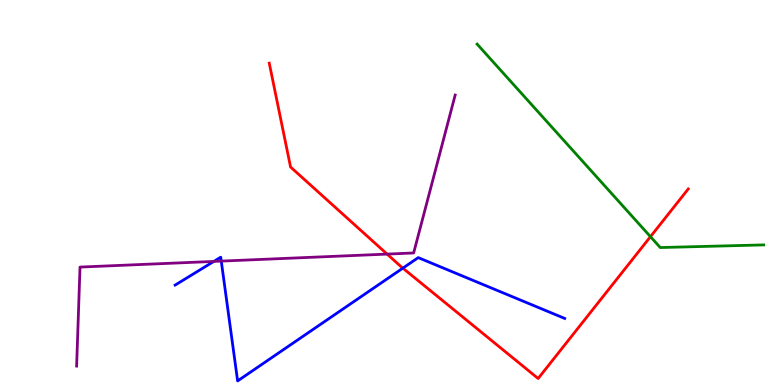[{'lines': ['blue', 'red'], 'intersections': [{'x': 5.2, 'y': 3.04}]}, {'lines': ['green', 'red'], 'intersections': [{'x': 8.39, 'y': 3.85}]}, {'lines': ['purple', 'red'], 'intersections': [{'x': 4.99, 'y': 3.4}]}, {'lines': ['blue', 'green'], 'intersections': []}, {'lines': ['blue', 'purple'], 'intersections': [{'x': 2.76, 'y': 3.21}, {'x': 2.86, 'y': 3.22}]}, {'lines': ['green', 'purple'], 'intersections': []}]